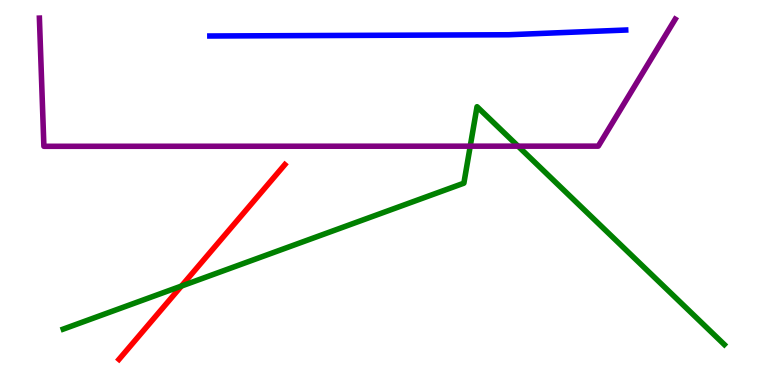[{'lines': ['blue', 'red'], 'intersections': []}, {'lines': ['green', 'red'], 'intersections': [{'x': 2.34, 'y': 2.57}]}, {'lines': ['purple', 'red'], 'intersections': []}, {'lines': ['blue', 'green'], 'intersections': []}, {'lines': ['blue', 'purple'], 'intersections': []}, {'lines': ['green', 'purple'], 'intersections': [{'x': 6.07, 'y': 6.2}, {'x': 6.68, 'y': 6.2}]}]